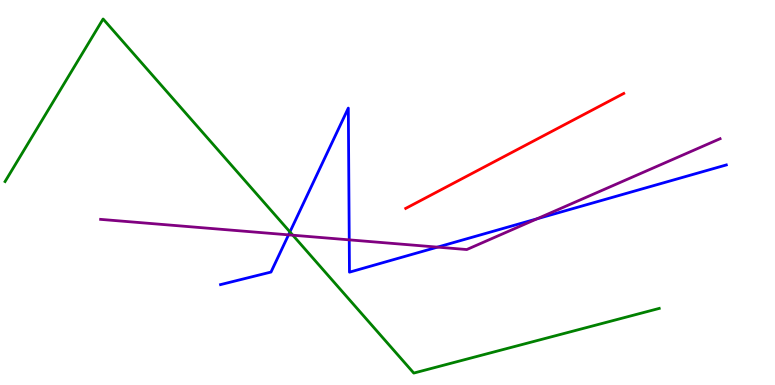[{'lines': ['blue', 'red'], 'intersections': []}, {'lines': ['green', 'red'], 'intersections': []}, {'lines': ['purple', 'red'], 'intersections': []}, {'lines': ['blue', 'green'], 'intersections': [{'x': 3.74, 'y': 3.98}]}, {'lines': ['blue', 'purple'], 'intersections': [{'x': 3.72, 'y': 3.9}, {'x': 4.51, 'y': 3.77}, {'x': 5.64, 'y': 3.58}, {'x': 6.93, 'y': 4.32}]}, {'lines': ['green', 'purple'], 'intersections': [{'x': 3.78, 'y': 3.89}]}]